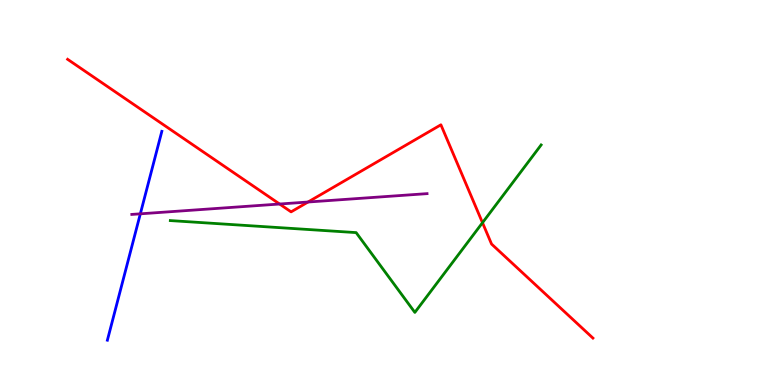[{'lines': ['blue', 'red'], 'intersections': []}, {'lines': ['green', 'red'], 'intersections': [{'x': 6.23, 'y': 4.22}]}, {'lines': ['purple', 'red'], 'intersections': [{'x': 3.61, 'y': 4.7}, {'x': 3.97, 'y': 4.75}]}, {'lines': ['blue', 'green'], 'intersections': []}, {'lines': ['blue', 'purple'], 'intersections': [{'x': 1.81, 'y': 4.45}]}, {'lines': ['green', 'purple'], 'intersections': []}]